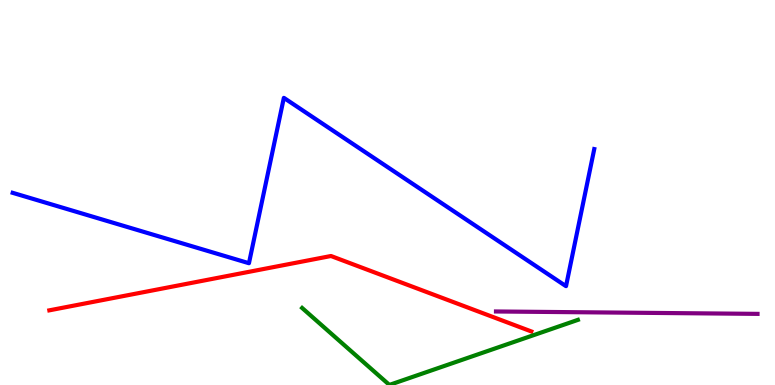[{'lines': ['blue', 'red'], 'intersections': []}, {'lines': ['green', 'red'], 'intersections': []}, {'lines': ['purple', 'red'], 'intersections': []}, {'lines': ['blue', 'green'], 'intersections': []}, {'lines': ['blue', 'purple'], 'intersections': []}, {'lines': ['green', 'purple'], 'intersections': []}]